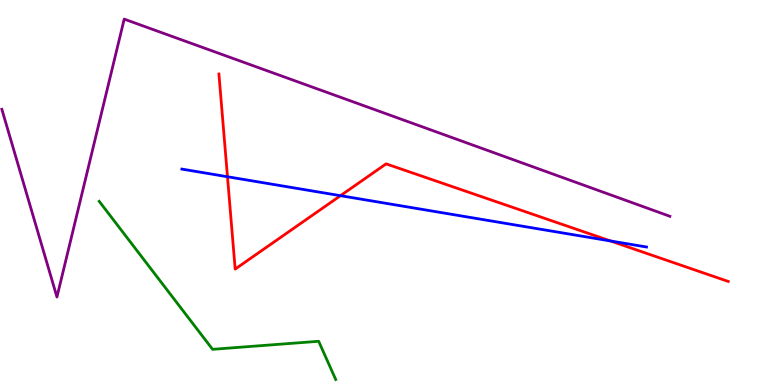[{'lines': ['blue', 'red'], 'intersections': [{'x': 2.94, 'y': 5.41}, {'x': 4.39, 'y': 4.92}, {'x': 7.88, 'y': 3.74}]}, {'lines': ['green', 'red'], 'intersections': []}, {'lines': ['purple', 'red'], 'intersections': []}, {'lines': ['blue', 'green'], 'intersections': []}, {'lines': ['blue', 'purple'], 'intersections': []}, {'lines': ['green', 'purple'], 'intersections': []}]